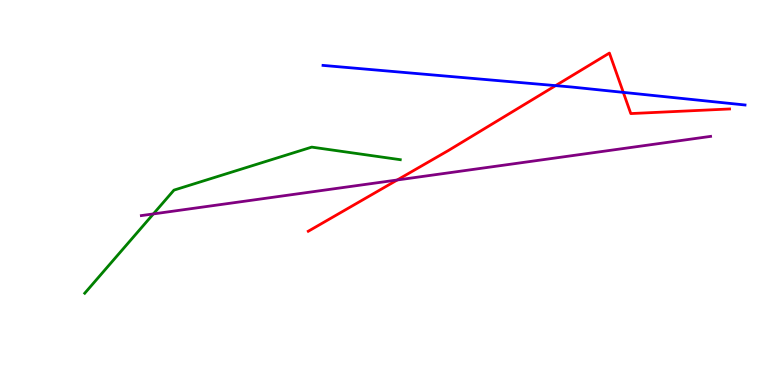[{'lines': ['blue', 'red'], 'intersections': [{'x': 7.17, 'y': 7.78}, {'x': 8.04, 'y': 7.6}]}, {'lines': ['green', 'red'], 'intersections': []}, {'lines': ['purple', 'red'], 'intersections': [{'x': 5.13, 'y': 5.33}]}, {'lines': ['blue', 'green'], 'intersections': []}, {'lines': ['blue', 'purple'], 'intersections': []}, {'lines': ['green', 'purple'], 'intersections': [{'x': 1.98, 'y': 4.44}]}]